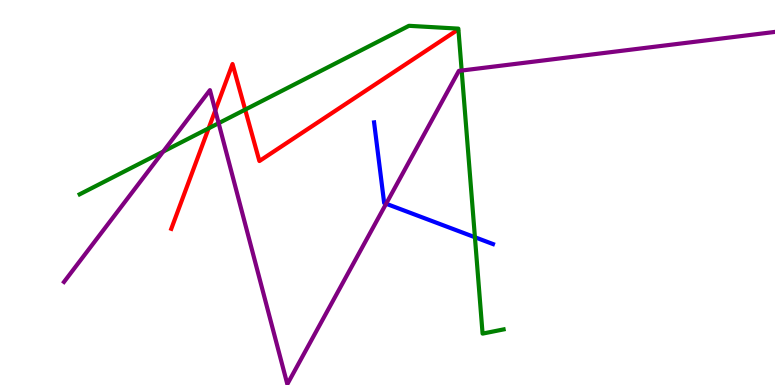[{'lines': ['blue', 'red'], 'intersections': []}, {'lines': ['green', 'red'], 'intersections': [{'x': 2.69, 'y': 6.67}, {'x': 3.16, 'y': 7.15}]}, {'lines': ['purple', 'red'], 'intersections': [{'x': 2.78, 'y': 7.13}]}, {'lines': ['blue', 'green'], 'intersections': [{'x': 6.13, 'y': 3.84}]}, {'lines': ['blue', 'purple'], 'intersections': [{'x': 4.98, 'y': 4.71}]}, {'lines': ['green', 'purple'], 'intersections': [{'x': 2.11, 'y': 6.06}, {'x': 2.82, 'y': 6.8}, {'x': 5.96, 'y': 8.17}]}]